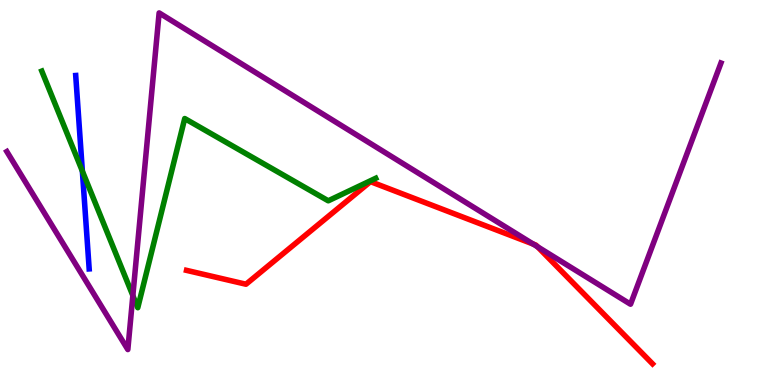[{'lines': ['blue', 'red'], 'intersections': []}, {'lines': ['green', 'red'], 'intersections': []}, {'lines': ['purple', 'red'], 'intersections': [{'x': 6.88, 'y': 3.66}, {'x': 6.94, 'y': 3.59}]}, {'lines': ['blue', 'green'], 'intersections': [{'x': 1.06, 'y': 5.55}]}, {'lines': ['blue', 'purple'], 'intersections': []}, {'lines': ['green', 'purple'], 'intersections': [{'x': 1.71, 'y': 2.32}]}]